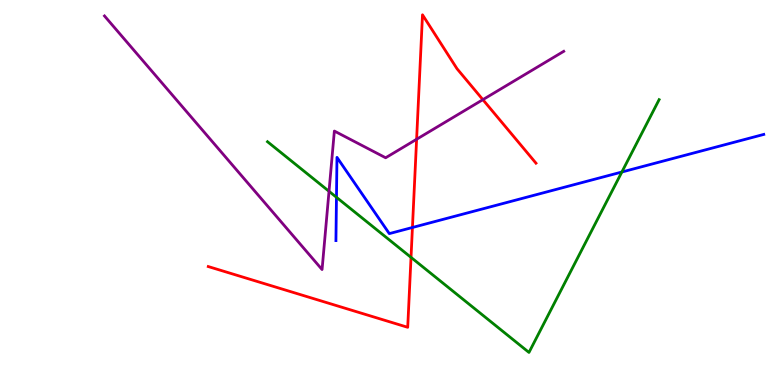[{'lines': ['blue', 'red'], 'intersections': [{'x': 5.32, 'y': 4.09}]}, {'lines': ['green', 'red'], 'intersections': [{'x': 5.3, 'y': 3.31}]}, {'lines': ['purple', 'red'], 'intersections': [{'x': 5.38, 'y': 6.38}, {'x': 6.23, 'y': 7.41}]}, {'lines': ['blue', 'green'], 'intersections': [{'x': 4.34, 'y': 4.88}, {'x': 8.02, 'y': 5.53}]}, {'lines': ['blue', 'purple'], 'intersections': []}, {'lines': ['green', 'purple'], 'intersections': [{'x': 4.25, 'y': 5.03}]}]